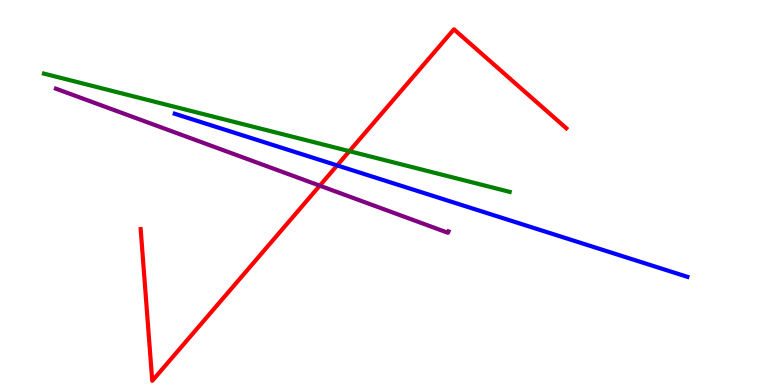[{'lines': ['blue', 'red'], 'intersections': [{'x': 4.35, 'y': 5.7}]}, {'lines': ['green', 'red'], 'intersections': [{'x': 4.51, 'y': 6.07}]}, {'lines': ['purple', 'red'], 'intersections': [{'x': 4.13, 'y': 5.18}]}, {'lines': ['blue', 'green'], 'intersections': []}, {'lines': ['blue', 'purple'], 'intersections': []}, {'lines': ['green', 'purple'], 'intersections': []}]